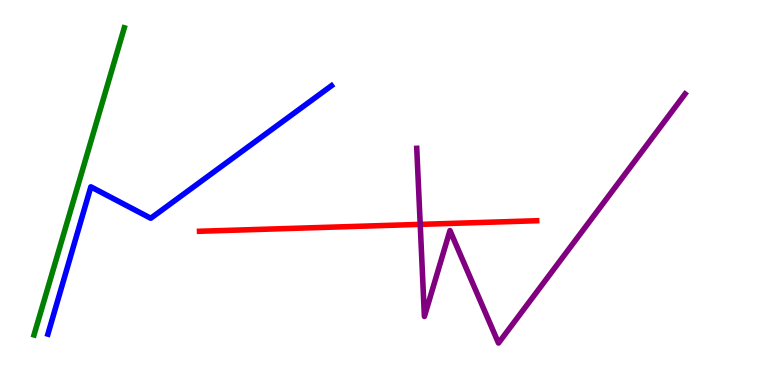[{'lines': ['blue', 'red'], 'intersections': []}, {'lines': ['green', 'red'], 'intersections': []}, {'lines': ['purple', 'red'], 'intersections': [{'x': 5.42, 'y': 4.17}]}, {'lines': ['blue', 'green'], 'intersections': []}, {'lines': ['blue', 'purple'], 'intersections': []}, {'lines': ['green', 'purple'], 'intersections': []}]